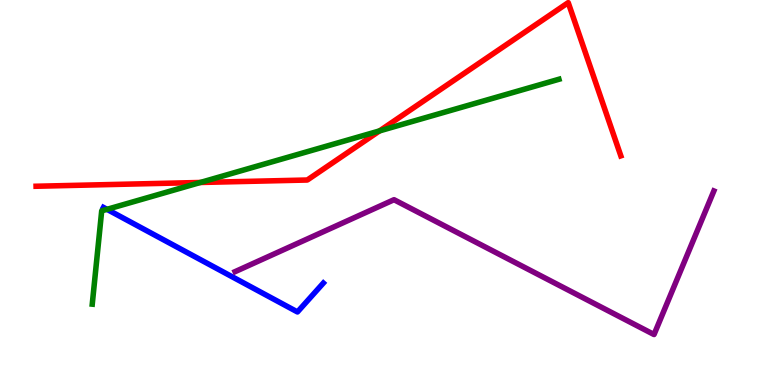[{'lines': ['blue', 'red'], 'intersections': []}, {'lines': ['green', 'red'], 'intersections': [{'x': 2.58, 'y': 5.26}, {'x': 4.9, 'y': 6.6}]}, {'lines': ['purple', 'red'], 'intersections': []}, {'lines': ['blue', 'green'], 'intersections': [{'x': 1.38, 'y': 4.56}]}, {'lines': ['blue', 'purple'], 'intersections': []}, {'lines': ['green', 'purple'], 'intersections': []}]